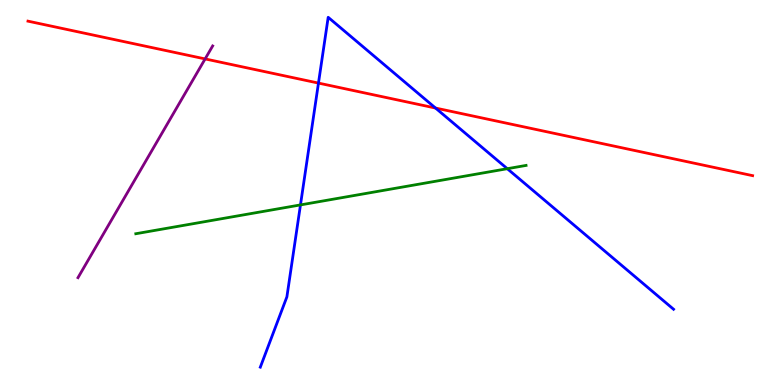[{'lines': ['blue', 'red'], 'intersections': [{'x': 4.11, 'y': 7.84}, {'x': 5.62, 'y': 7.19}]}, {'lines': ['green', 'red'], 'intersections': []}, {'lines': ['purple', 'red'], 'intersections': [{'x': 2.65, 'y': 8.47}]}, {'lines': ['blue', 'green'], 'intersections': [{'x': 3.88, 'y': 4.68}, {'x': 6.55, 'y': 5.62}]}, {'lines': ['blue', 'purple'], 'intersections': []}, {'lines': ['green', 'purple'], 'intersections': []}]